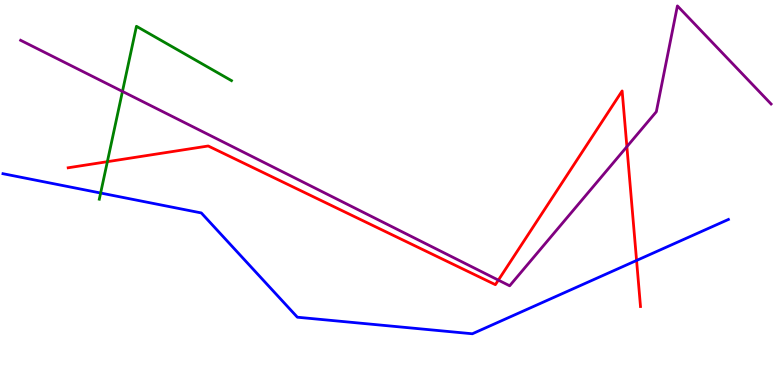[{'lines': ['blue', 'red'], 'intersections': [{'x': 8.21, 'y': 3.23}]}, {'lines': ['green', 'red'], 'intersections': [{'x': 1.39, 'y': 5.8}]}, {'lines': ['purple', 'red'], 'intersections': [{'x': 6.43, 'y': 2.72}, {'x': 8.09, 'y': 6.19}]}, {'lines': ['blue', 'green'], 'intersections': [{'x': 1.3, 'y': 4.99}]}, {'lines': ['blue', 'purple'], 'intersections': []}, {'lines': ['green', 'purple'], 'intersections': [{'x': 1.58, 'y': 7.63}]}]